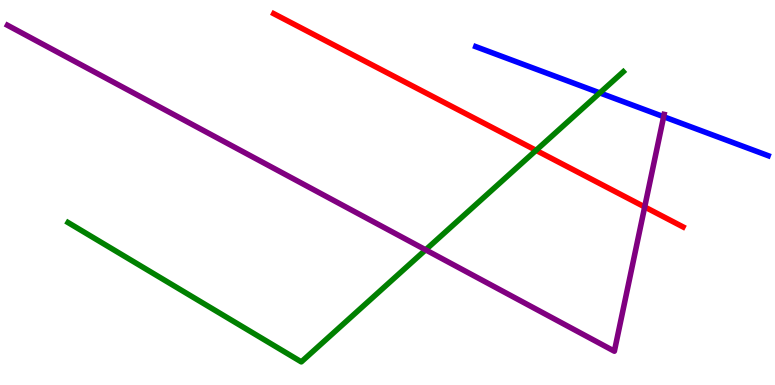[{'lines': ['blue', 'red'], 'intersections': []}, {'lines': ['green', 'red'], 'intersections': [{'x': 6.92, 'y': 6.09}]}, {'lines': ['purple', 'red'], 'intersections': [{'x': 8.32, 'y': 4.62}]}, {'lines': ['blue', 'green'], 'intersections': [{'x': 7.74, 'y': 7.59}]}, {'lines': ['blue', 'purple'], 'intersections': [{'x': 8.56, 'y': 6.97}]}, {'lines': ['green', 'purple'], 'intersections': [{'x': 5.49, 'y': 3.51}]}]